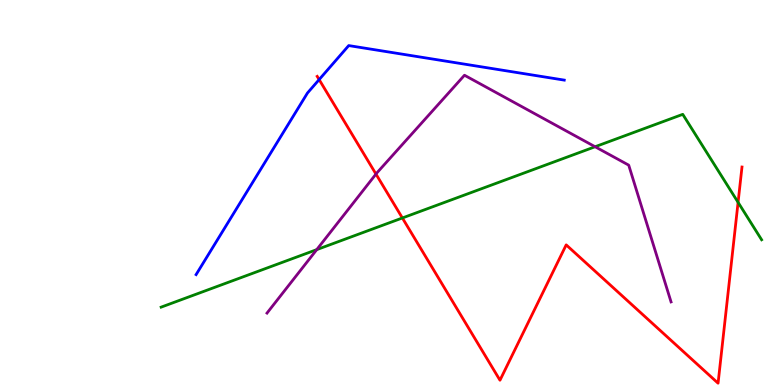[{'lines': ['blue', 'red'], 'intersections': [{'x': 4.12, 'y': 7.93}]}, {'lines': ['green', 'red'], 'intersections': [{'x': 5.19, 'y': 4.34}, {'x': 9.52, 'y': 4.74}]}, {'lines': ['purple', 'red'], 'intersections': [{'x': 4.85, 'y': 5.48}]}, {'lines': ['blue', 'green'], 'intersections': []}, {'lines': ['blue', 'purple'], 'intersections': []}, {'lines': ['green', 'purple'], 'intersections': [{'x': 4.09, 'y': 3.52}, {'x': 7.68, 'y': 6.19}]}]